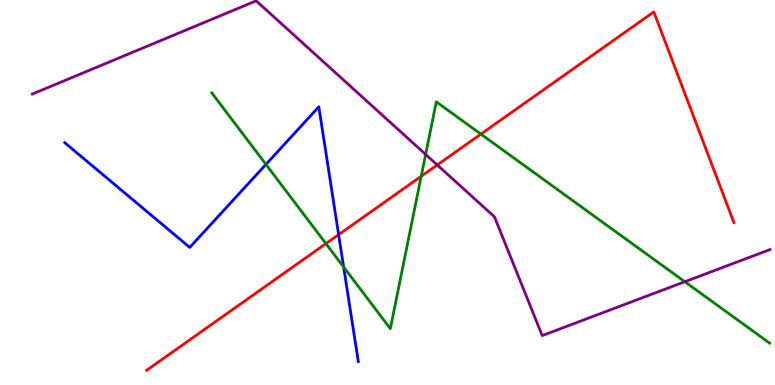[{'lines': ['blue', 'red'], 'intersections': [{'x': 4.37, 'y': 3.91}]}, {'lines': ['green', 'red'], 'intersections': [{'x': 4.21, 'y': 3.67}, {'x': 5.43, 'y': 5.42}, {'x': 6.21, 'y': 6.52}]}, {'lines': ['purple', 'red'], 'intersections': [{'x': 5.64, 'y': 5.72}]}, {'lines': ['blue', 'green'], 'intersections': [{'x': 3.43, 'y': 5.73}, {'x': 4.43, 'y': 3.06}]}, {'lines': ['blue', 'purple'], 'intersections': []}, {'lines': ['green', 'purple'], 'intersections': [{'x': 5.49, 'y': 5.99}, {'x': 8.84, 'y': 2.68}]}]